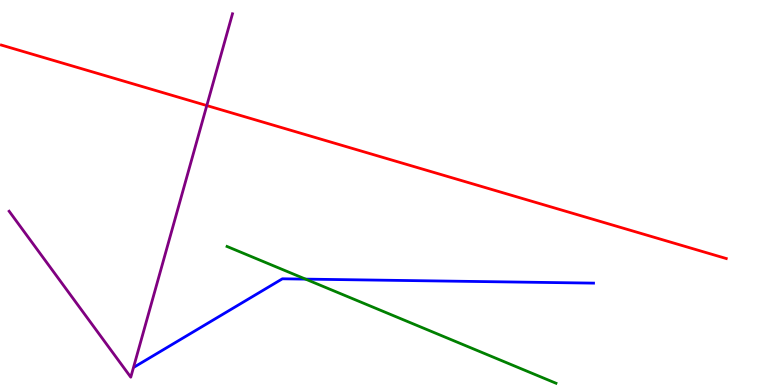[{'lines': ['blue', 'red'], 'intersections': []}, {'lines': ['green', 'red'], 'intersections': []}, {'lines': ['purple', 'red'], 'intersections': [{'x': 2.67, 'y': 7.26}]}, {'lines': ['blue', 'green'], 'intersections': [{'x': 3.94, 'y': 2.75}]}, {'lines': ['blue', 'purple'], 'intersections': []}, {'lines': ['green', 'purple'], 'intersections': []}]